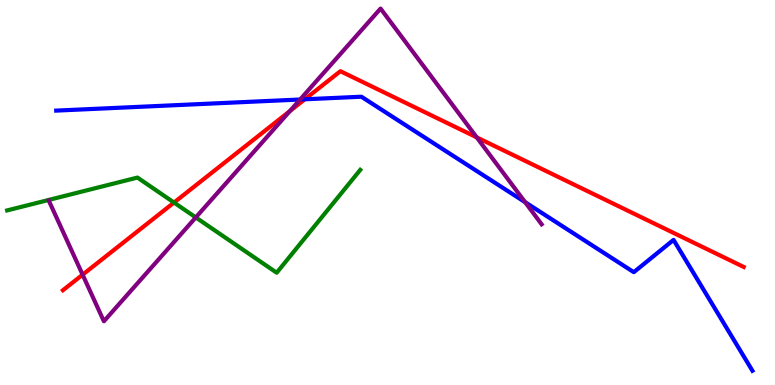[{'lines': ['blue', 'red'], 'intersections': [{'x': 3.93, 'y': 7.42}]}, {'lines': ['green', 'red'], 'intersections': [{'x': 2.25, 'y': 4.74}]}, {'lines': ['purple', 'red'], 'intersections': [{'x': 1.07, 'y': 2.87}, {'x': 3.74, 'y': 7.12}, {'x': 6.15, 'y': 6.43}]}, {'lines': ['blue', 'green'], 'intersections': []}, {'lines': ['blue', 'purple'], 'intersections': [{'x': 3.87, 'y': 7.42}, {'x': 6.78, 'y': 4.75}]}, {'lines': ['green', 'purple'], 'intersections': [{'x': 2.53, 'y': 4.35}]}]